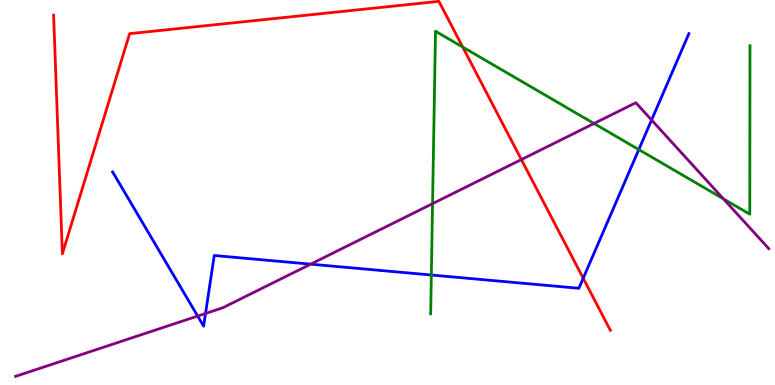[{'lines': ['blue', 'red'], 'intersections': [{'x': 7.53, 'y': 2.77}]}, {'lines': ['green', 'red'], 'intersections': [{'x': 5.97, 'y': 8.78}]}, {'lines': ['purple', 'red'], 'intersections': [{'x': 6.73, 'y': 5.86}]}, {'lines': ['blue', 'green'], 'intersections': [{'x': 5.57, 'y': 2.86}, {'x': 8.24, 'y': 6.11}]}, {'lines': ['blue', 'purple'], 'intersections': [{'x': 2.55, 'y': 1.79}, {'x': 2.65, 'y': 1.86}, {'x': 4.01, 'y': 3.14}, {'x': 8.41, 'y': 6.88}]}, {'lines': ['green', 'purple'], 'intersections': [{'x': 5.58, 'y': 4.71}, {'x': 7.66, 'y': 6.79}, {'x': 9.33, 'y': 4.84}]}]